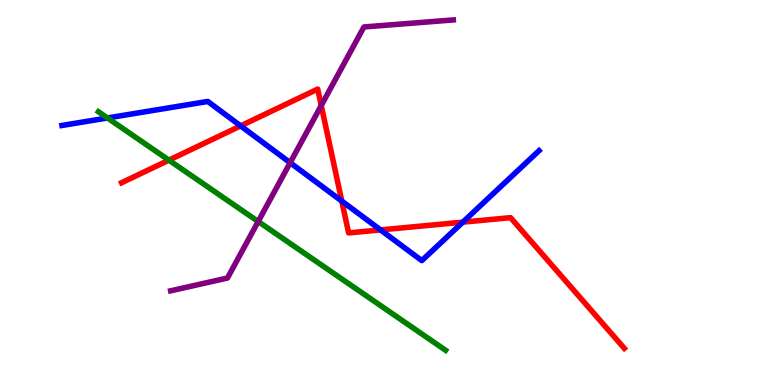[{'lines': ['blue', 'red'], 'intersections': [{'x': 3.11, 'y': 6.73}, {'x': 4.41, 'y': 4.78}, {'x': 4.91, 'y': 4.03}, {'x': 5.97, 'y': 4.23}]}, {'lines': ['green', 'red'], 'intersections': [{'x': 2.18, 'y': 5.84}]}, {'lines': ['purple', 'red'], 'intersections': [{'x': 4.15, 'y': 7.26}]}, {'lines': ['blue', 'green'], 'intersections': [{'x': 1.39, 'y': 6.94}]}, {'lines': ['blue', 'purple'], 'intersections': [{'x': 3.74, 'y': 5.77}]}, {'lines': ['green', 'purple'], 'intersections': [{'x': 3.33, 'y': 4.25}]}]